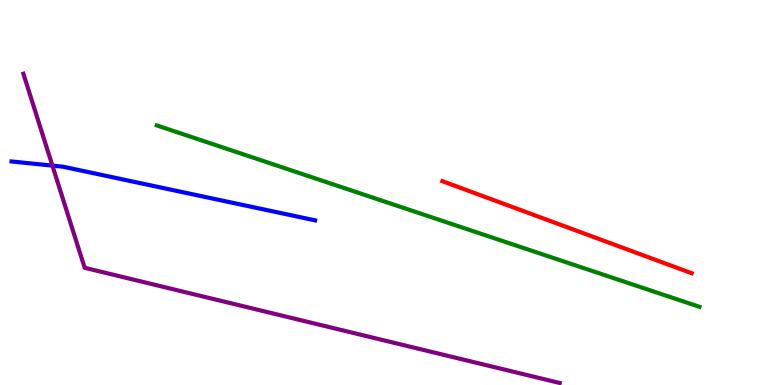[{'lines': ['blue', 'red'], 'intersections': []}, {'lines': ['green', 'red'], 'intersections': []}, {'lines': ['purple', 'red'], 'intersections': []}, {'lines': ['blue', 'green'], 'intersections': []}, {'lines': ['blue', 'purple'], 'intersections': [{'x': 0.676, 'y': 5.7}]}, {'lines': ['green', 'purple'], 'intersections': []}]